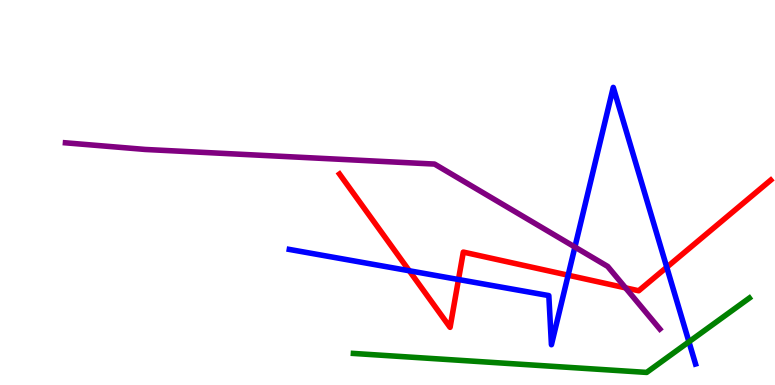[{'lines': ['blue', 'red'], 'intersections': [{'x': 5.28, 'y': 2.97}, {'x': 5.92, 'y': 2.74}, {'x': 7.33, 'y': 2.85}, {'x': 8.6, 'y': 3.06}]}, {'lines': ['green', 'red'], 'intersections': []}, {'lines': ['purple', 'red'], 'intersections': [{'x': 8.07, 'y': 2.52}]}, {'lines': ['blue', 'green'], 'intersections': [{'x': 8.89, 'y': 1.12}]}, {'lines': ['blue', 'purple'], 'intersections': [{'x': 7.42, 'y': 3.58}]}, {'lines': ['green', 'purple'], 'intersections': []}]